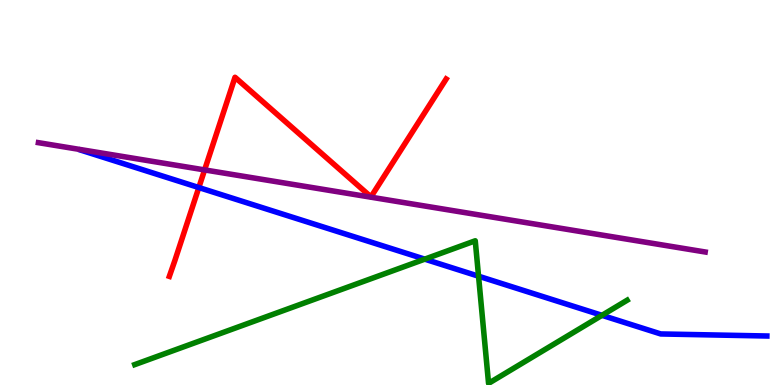[{'lines': ['blue', 'red'], 'intersections': [{'x': 2.57, 'y': 5.13}]}, {'lines': ['green', 'red'], 'intersections': []}, {'lines': ['purple', 'red'], 'intersections': [{'x': 2.64, 'y': 5.59}]}, {'lines': ['blue', 'green'], 'intersections': [{'x': 5.48, 'y': 3.27}, {'x': 6.17, 'y': 2.83}, {'x': 7.77, 'y': 1.81}]}, {'lines': ['blue', 'purple'], 'intersections': []}, {'lines': ['green', 'purple'], 'intersections': []}]